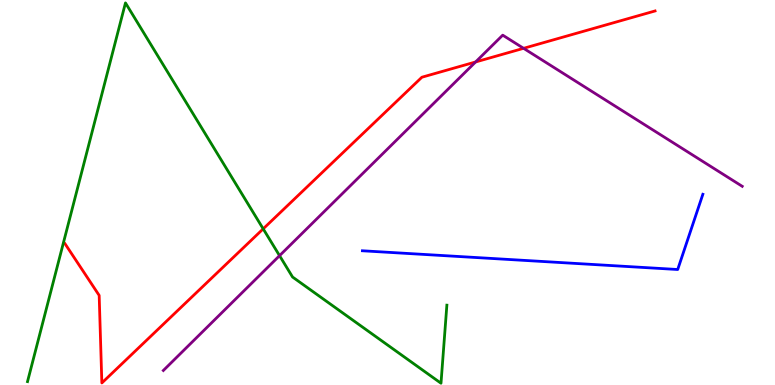[{'lines': ['blue', 'red'], 'intersections': []}, {'lines': ['green', 'red'], 'intersections': [{'x': 3.4, 'y': 4.06}]}, {'lines': ['purple', 'red'], 'intersections': [{'x': 6.14, 'y': 8.39}, {'x': 6.76, 'y': 8.74}]}, {'lines': ['blue', 'green'], 'intersections': []}, {'lines': ['blue', 'purple'], 'intersections': []}, {'lines': ['green', 'purple'], 'intersections': [{'x': 3.61, 'y': 3.36}]}]